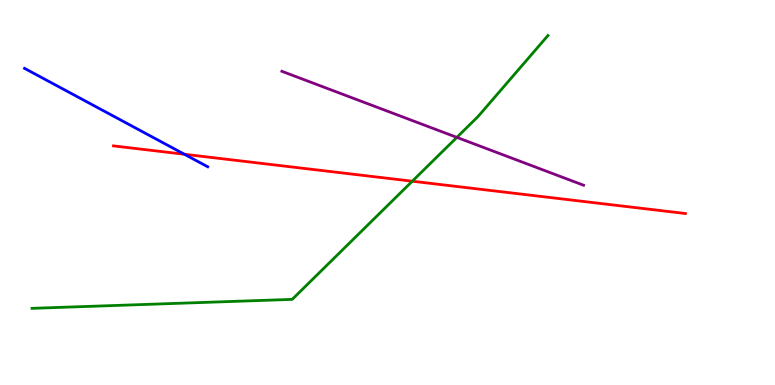[{'lines': ['blue', 'red'], 'intersections': [{'x': 2.38, 'y': 5.99}]}, {'lines': ['green', 'red'], 'intersections': [{'x': 5.32, 'y': 5.29}]}, {'lines': ['purple', 'red'], 'intersections': []}, {'lines': ['blue', 'green'], 'intersections': []}, {'lines': ['blue', 'purple'], 'intersections': []}, {'lines': ['green', 'purple'], 'intersections': [{'x': 5.89, 'y': 6.43}]}]